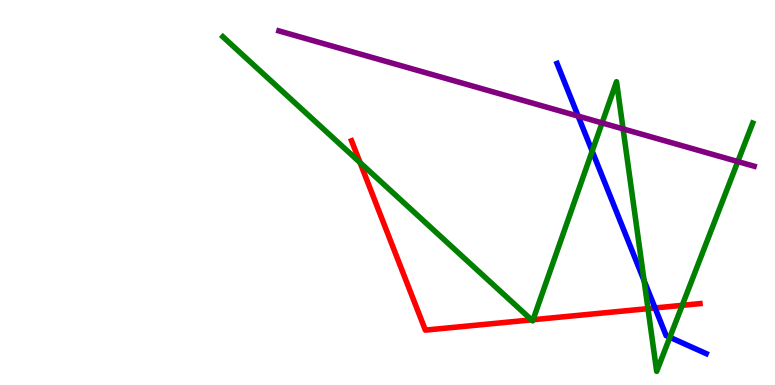[{'lines': ['blue', 'red'], 'intersections': [{'x': 8.45, 'y': 2.0}]}, {'lines': ['green', 'red'], 'intersections': [{'x': 4.65, 'y': 5.78}, {'x': 6.86, 'y': 1.69}, {'x': 6.88, 'y': 1.7}, {'x': 8.36, 'y': 1.98}, {'x': 8.8, 'y': 2.07}]}, {'lines': ['purple', 'red'], 'intersections': []}, {'lines': ['blue', 'green'], 'intersections': [{'x': 7.64, 'y': 6.07}, {'x': 8.31, 'y': 2.71}, {'x': 8.64, 'y': 1.24}]}, {'lines': ['blue', 'purple'], 'intersections': [{'x': 7.46, 'y': 6.98}]}, {'lines': ['green', 'purple'], 'intersections': [{'x': 7.77, 'y': 6.81}, {'x': 8.04, 'y': 6.65}, {'x': 9.52, 'y': 5.8}]}]